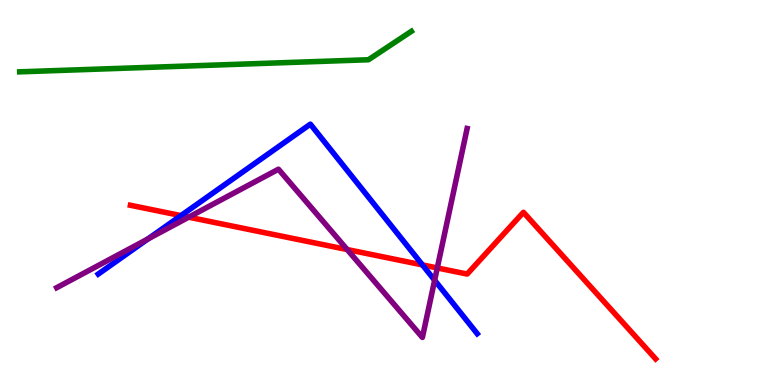[{'lines': ['blue', 'red'], 'intersections': [{'x': 2.34, 'y': 4.4}, {'x': 5.45, 'y': 3.12}]}, {'lines': ['green', 'red'], 'intersections': []}, {'lines': ['purple', 'red'], 'intersections': [{'x': 2.43, 'y': 4.36}, {'x': 4.48, 'y': 3.52}, {'x': 5.64, 'y': 3.04}]}, {'lines': ['blue', 'green'], 'intersections': []}, {'lines': ['blue', 'purple'], 'intersections': [{'x': 1.91, 'y': 3.79}, {'x': 5.61, 'y': 2.72}]}, {'lines': ['green', 'purple'], 'intersections': []}]